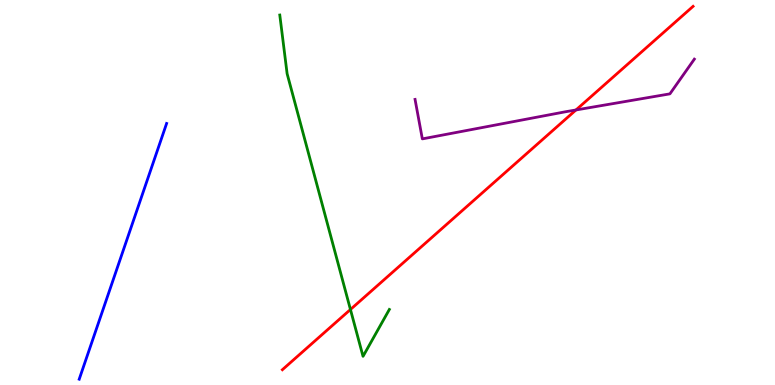[{'lines': ['blue', 'red'], 'intersections': []}, {'lines': ['green', 'red'], 'intersections': [{'x': 4.52, 'y': 1.96}]}, {'lines': ['purple', 'red'], 'intersections': [{'x': 7.43, 'y': 7.14}]}, {'lines': ['blue', 'green'], 'intersections': []}, {'lines': ['blue', 'purple'], 'intersections': []}, {'lines': ['green', 'purple'], 'intersections': []}]